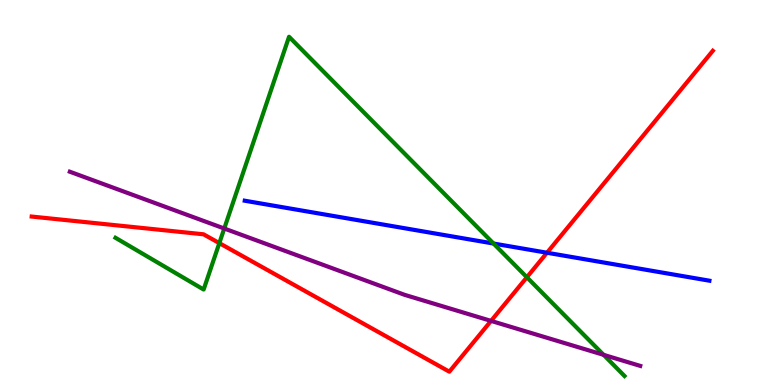[{'lines': ['blue', 'red'], 'intersections': [{'x': 7.06, 'y': 3.44}]}, {'lines': ['green', 'red'], 'intersections': [{'x': 2.83, 'y': 3.68}, {'x': 6.8, 'y': 2.8}]}, {'lines': ['purple', 'red'], 'intersections': [{'x': 6.34, 'y': 1.66}]}, {'lines': ['blue', 'green'], 'intersections': [{'x': 6.37, 'y': 3.67}]}, {'lines': ['blue', 'purple'], 'intersections': []}, {'lines': ['green', 'purple'], 'intersections': [{'x': 2.89, 'y': 4.06}, {'x': 7.79, 'y': 0.783}]}]